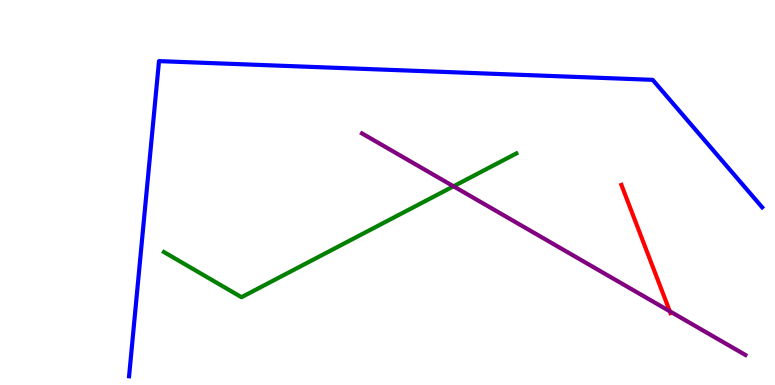[{'lines': ['blue', 'red'], 'intersections': []}, {'lines': ['green', 'red'], 'intersections': []}, {'lines': ['purple', 'red'], 'intersections': [{'x': 8.64, 'y': 1.91}]}, {'lines': ['blue', 'green'], 'intersections': []}, {'lines': ['blue', 'purple'], 'intersections': []}, {'lines': ['green', 'purple'], 'intersections': [{'x': 5.85, 'y': 5.16}]}]